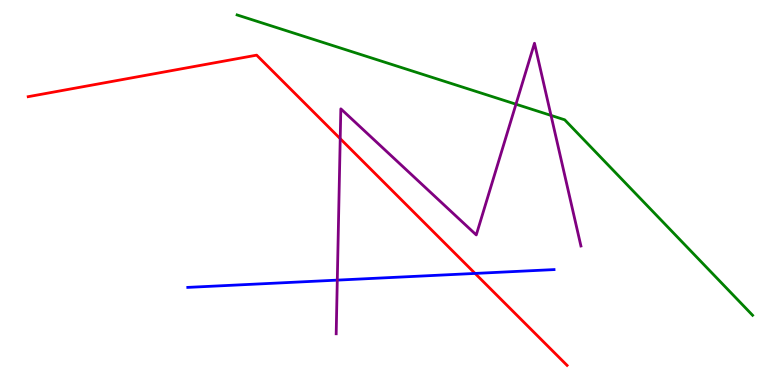[{'lines': ['blue', 'red'], 'intersections': [{'x': 6.13, 'y': 2.9}]}, {'lines': ['green', 'red'], 'intersections': []}, {'lines': ['purple', 'red'], 'intersections': [{'x': 4.39, 'y': 6.4}]}, {'lines': ['blue', 'green'], 'intersections': []}, {'lines': ['blue', 'purple'], 'intersections': [{'x': 4.35, 'y': 2.72}]}, {'lines': ['green', 'purple'], 'intersections': [{'x': 6.66, 'y': 7.29}, {'x': 7.11, 'y': 7.0}]}]